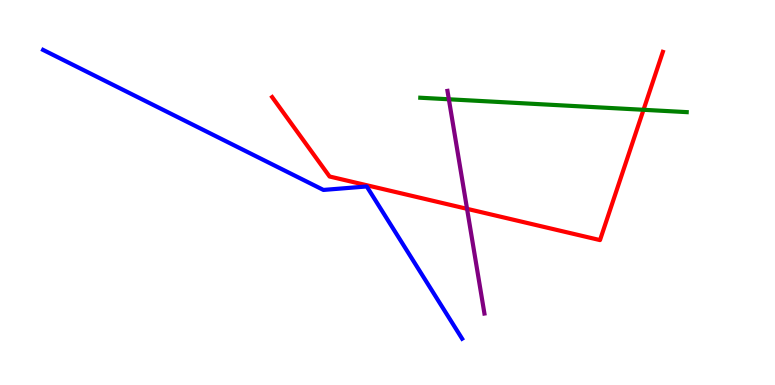[{'lines': ['blue', 'red'], 'intersections': []}, {'lines': ['green', 'red'], 'intersections': [{'x': 8.3, 'y': 7.15}]}, {'lines': ['purple', 'red'], 'intersections': [{'x': 6.03, 'y': 4.58}]}, {'lines': ['blue', 'green'], 'intersections': []}, {'lines': ['blue', 'purple'], 'intersections': []}, {'lines': ['green', 'purple'], 'intersections': [{'x': 5.79, 'y': 7.42}]}]